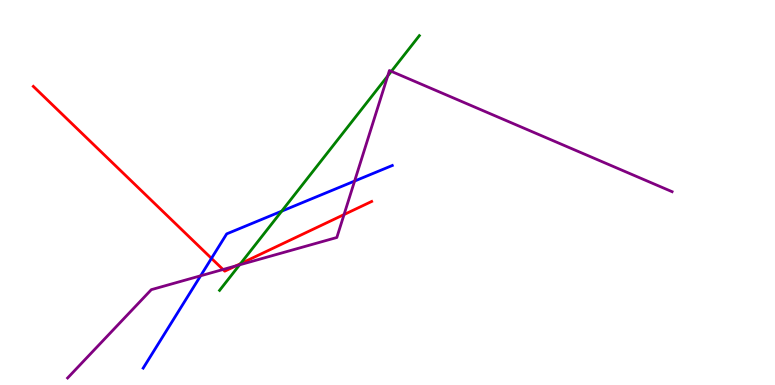[{'lines': ['blue', 'red'], 'intersections': [{'x': 2.73, 'y': 3.29}]}, {'lines': ['green', 'red'], 'intersections': [{'x': 3.1, 'y': 3.15}]}, {'lines': ['purple', 'red'], 'intersections': [{'x': 2.88, 'y': 3.0}, {'x': 3.04, 'y': 3.09}, {'x': 4.44, 'y': 4.43}]}, {'lines': ['blue', 'green'], 'intersections': [{'x': 3.63, 'y': 4.52}]}, {'lines': ['blue', 'purple'], 'intersections': [{'x': 2.59, 'y': 2.84}, {'x': 4.58, 'y': 5.3}]}, {'lines': ['green', 'purple'], 'intersections': [{'x': 3.09, 'y': 3.12}, {'x': 5.0, 'y': 8.03}, {'x': 5.05, 'y': 8.15}]}]